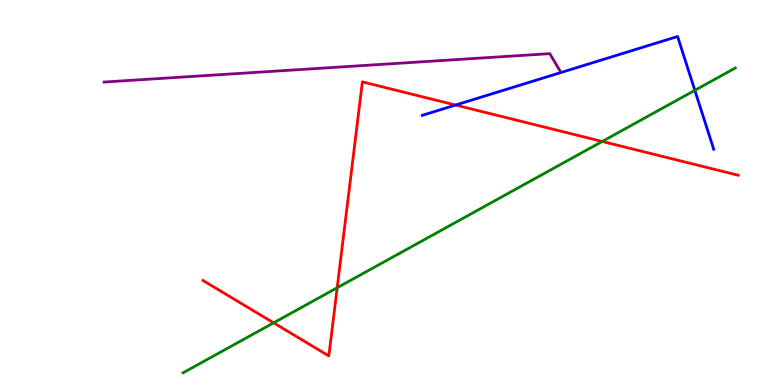[{'lines': ['blue', 'red'], 'intersections': [{'x': 5.88, 'y': 7.27}]}, {'lines': ['green', 'red'], 'intersections': [{'x': 3.53, 'y': 1.61}, {'x': 4.35, 'y': 2.53}, {'x': 7.77, 'y': 6.33}]}, {'lines': ['purple', 'red'], 'intersections': []}, {'lines': ['blue', 'green'], 'intersections': [{'x': 8.97, 'y': 7.65}]}, {'lines': ['blue', 'purple'], 'intersections': []}, {'lines': ['green', 'purple'], 'intersections': []}]